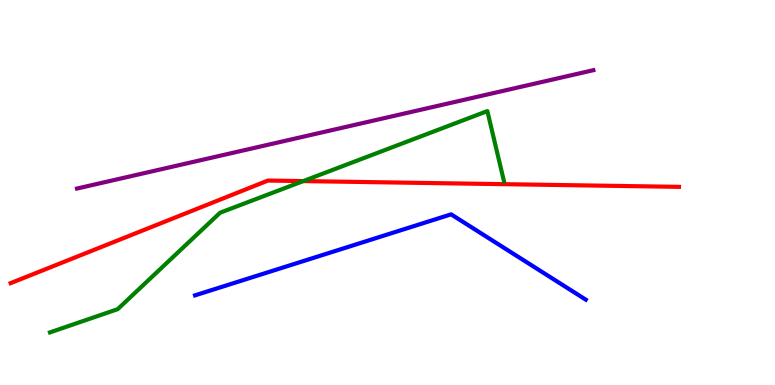[{'lines': ['blue', 'red'], 'intersections': []}, {'lines': ['green', 'red'], 'intersections': [{'x': 3.91, 'y': 5.3}]}, {'lines': ['purple', 'red'], 'intersections': []}, {'lines': ['blue', 'green'], 'intersections': []}, {'lines': ['blue', 'purple'], 'intersections': []}, {'lines': ['green', 'purple'], 'intersections': []}]